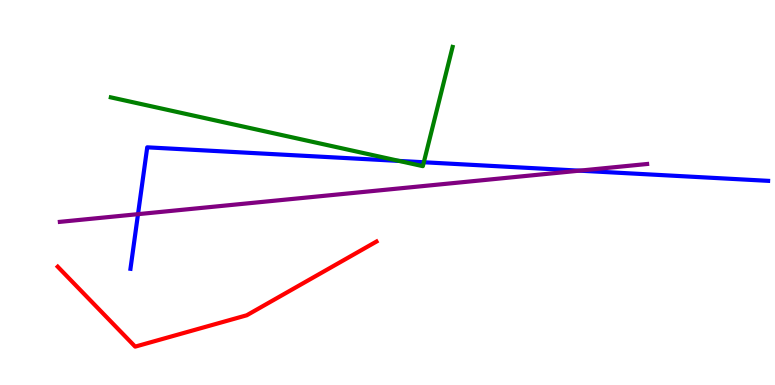[{'lines': ['blue', 'red'], 'intersections': []}, {'lines': ['green', 'red'], 'intersections': []}, {'lines': ['purple', 'red'], 'intersections': []}, {'lines': ['blue', 'green'], 'intersections': [{'x': 5.15, 'y': 5.82}, {'x': 5.47, 'y': 5.79}]}, {'lines': ['blue', 'purple'], 'intersections': [{'x': 1.78, 'y': 4.44}, {'x': 7.48, 'y': 5.57}]}, {'lines': ['green', 'purple'], 'intersections': []}]